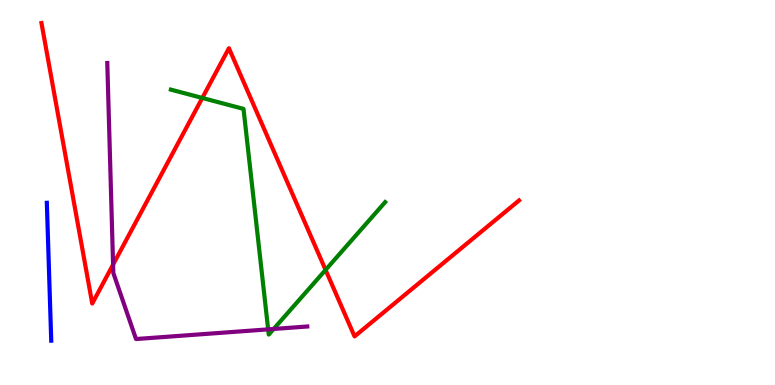[{'lines': ['blue', 'red'], 'intersections': []}, {'lines': ['green', 'red'], 'intersections': [{'x': 2.61, 'y': 7.46}, {'x': 4.2, 'y': 2.99}]}, {'lines': ['purple', 'red'], 'intersections': [{'x': 1.46, 'y': 3.13}]}, {'lines': ['blue', 'green'], 'intersections': []}, {'lines': ['blue', 'purple'], 'intersections': []}, {'lines': ['green', 'purple'], 'intersections': [{'x': 3.46, 'y': 1.45}, {'x': 3.53, 'y': 1.46}]}]